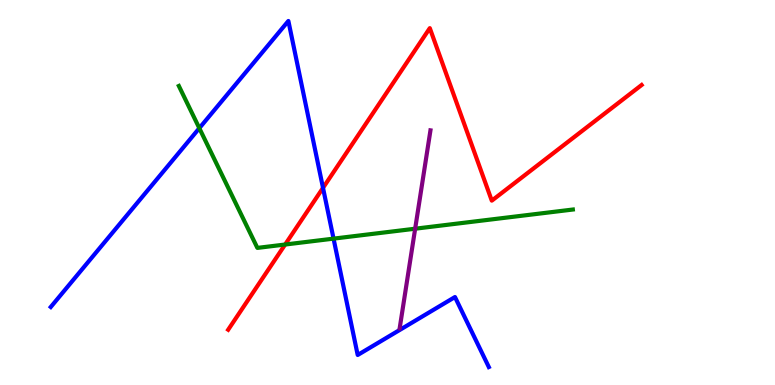[{'lines': ['blue', 'red'], 'intersections': [{'x': 4.17, 'y': 5.12}]}, {'lines': ['green', 'red'], 'intersections': [{'x': 3.68, 'y': 3.65}]}, {'lines': ['purple', 'red'], 'intersections': []}, {'lines': ['blue', 'green'], 'intersections': [{'x': 2.57, 'y': 6.67}, {'x': 4.3, 'y': 3.8}]}, {'lines': ['blue', 'purple'], 'intersections': []}, {'lines': ['green', 'purple'], 'intersections': [{'x': 5.36, 'y': 4.06}]}]